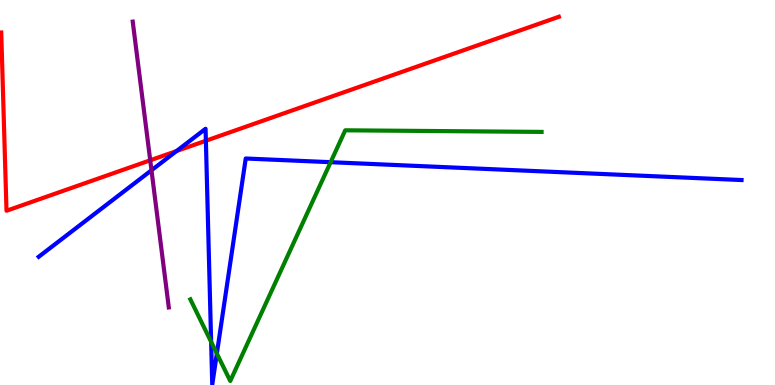[{'lines': ['blue', 'red'], 'intersections': [{'x': 2.28, 'y': 6.08}, {'x': 2.66, 'y': 6.34}]}, {'lines': ['green', 'red'], 'intersections': []}, {'lines': ['purple', 'red'], 'intersections': [{'x': 1.94, 'y': 5.84}]}, {'lines': ['blue', 'green'], 'intersections': [{'x': 2.72, 'y': 1.12}, {'x': 2.8, 'y': 0.817}, {'x': 4.27, 'y': 5.79}]}, {'lines': ['blue', 'purple'], 'intersections': [{'x': 1.95, 'y': 5.58}]}, {'lines': ['green', 'purple'], 'intersections': []}]